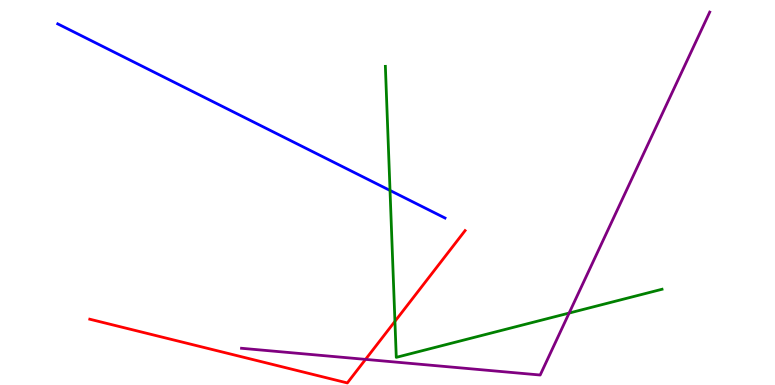[{'lines': ['blue', 'red'], 'intersections': []}, {'lines': ['green', 'red'], 'intersections': [{'x': 5.1, 'y': 1.65}]}, {'lines': ['purple', 'red'], 'intersections': [{'x': 4.72, 'y': 0.665}]}, {'lines': ['blue', 'green'], 'intersections': [{'x': 5.03, 'y': 5.05}]}, {'lines': ['blue', 'purple'], 'intersections': []}, {'lines': ['green', 'purple'], 'intersections': [{'x': 7.34, 'y': 1.87}]}]